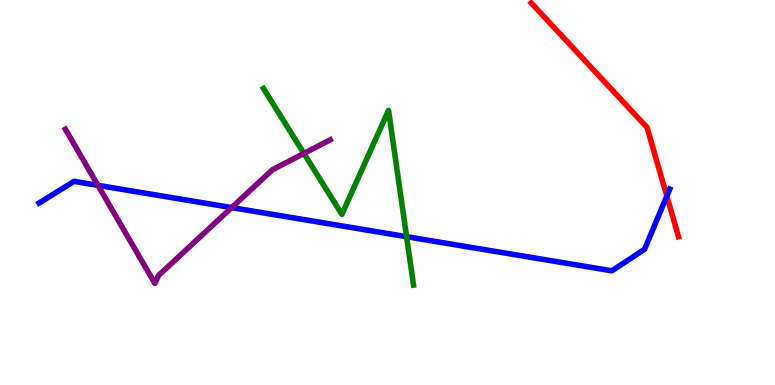[{'lines': ['blue', 'red'], 'intersections': [{'x': 8.6, 'y': 4.91}]}, {'lines': ['green', 'red'], 'intersections': []}, {'lines': ['purple', 'red'], 'intersections': []}, {'lines': ['blue', 'green'], 'intersections': [{'x': 5.25, 'y': 3.85}]}, {'lines': ['blue', 'purple'], 'intersections': [{'x': 1.26, 'y': 5.19}, {'x': 2.99, 'y': 4.61}]}, {'lines': ['green', 'purple'], 'intersections': [{'x': 3.92, 'y': 6.01}]}]